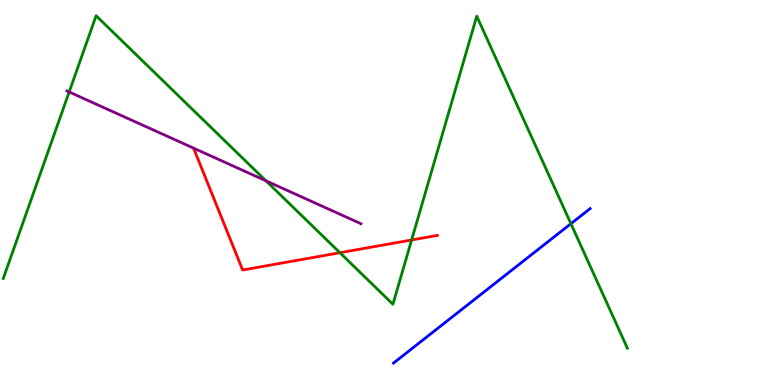[{'lines': ['blue', 'red'], 'intersections': []}, {'lines': ['green', 'red'], 'intersections': [{'x': 4.39, 'y': 3.44}, {'x': 5.31, 'y': 3.77}]}, {'lines': ['purple', 'red'], 'intersections': []}, {'lines': ['blue', 'green'], 'intersections': [{'x': 7.37, 'y': 4.19}]}, {'lines': ['blue', 'purple'], 'intersections': []}, {'lines': ['green', 'purple'], 'intersections': [{'x': 0.893, 'y': 7.61}, {'x': 3.43, 'y': 5.3}]}]